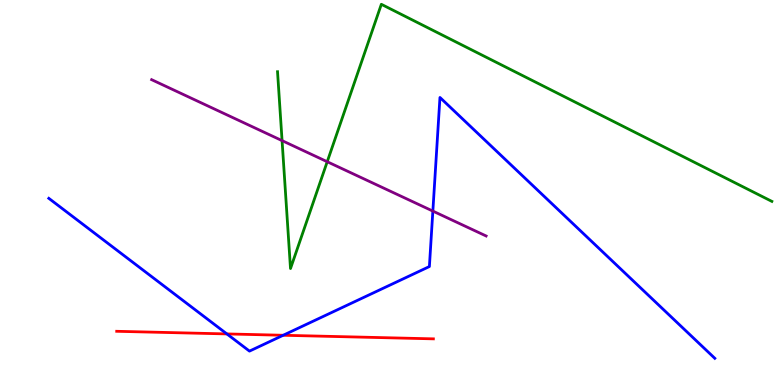[{'lines': ['blue', 'red'], 'intersections': [{'x': 2.93, 'y': 1.33}, {'x': 3.65, 'y': 1.29}]}, {'lines': ['green', 'red'], 'intersections': []}, {'lines': ['purple', 'red'], 'intersections': []}, {'lines': ['blue', 'green'], 'intersections': []}, {'lines': ['blue', 'purple'], 'intersections': [{'x': 5.59, 'y': 4.52}]}, {'lines': ['green', 'purple'], 'intersections': [{'x': 3.64, 'y': 6.35}, {'x': 4.22, 'y': 5.8}]}]